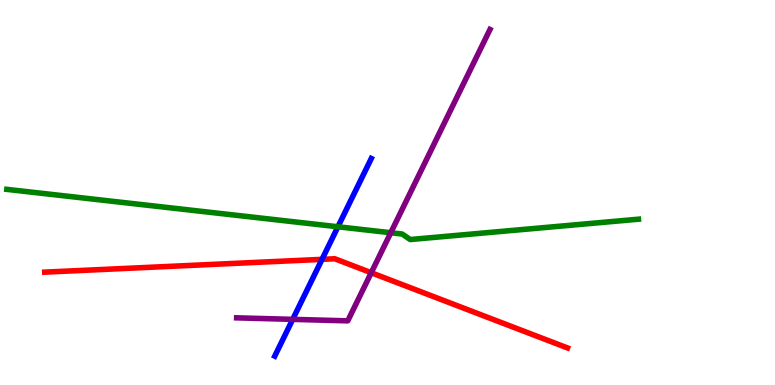[{'lines': ['blue', 'red'], 'intersections': [{'x': 4.16, 'y': 3.26}]}, {'lines': ['green', 'red'], 'intersections': []}, {'lines': ['purple', 'red'], 'intersections': [{'x': 4.79, 'y': 2.92}]}, {'lines': ['blue', 'green'], 'intersections': [{'x': 4.36, 'y': 4.11}]}, {'lines': ['blue', 'purple'], 'intersections': [{'x': 3.78, 'y': 1.71}]}, {'lines': ['green', 'purple'], 'intersections': [{'x': 5.04, 'y': 3.95}]}]